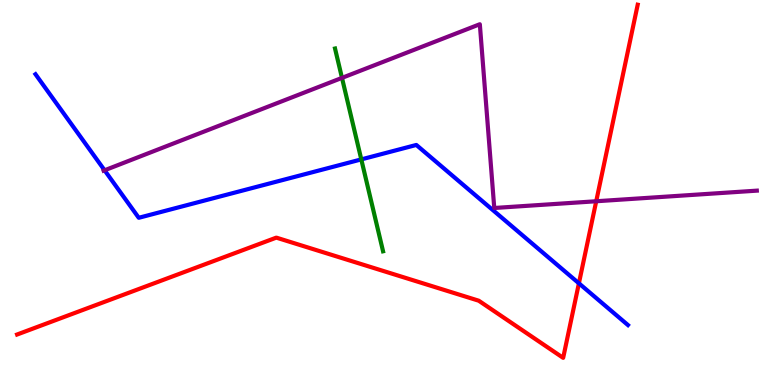[{'lines': ['blue', 'red'], 'intersections': [{'x': 7.47, 'y': 2.64}]}, {'lines': ['green', 'red'], 'intersections': []}, {'lines': ['purple', 'red'], 'intersections': [{'x': 7.69, 'y': 4.77}]}, {'lines': ['blue', 'green'], 'intersections': [{'x': 4.66, 'y': 5.86}]}, {'lines': ['blue', 'purple'], 'intersections': [{'x': 1.35, 'y': 5.58}]}, {'lines': ['green', 'purple'], 'intersections': [{'x': 4.41, 'y': 7.98}]}]